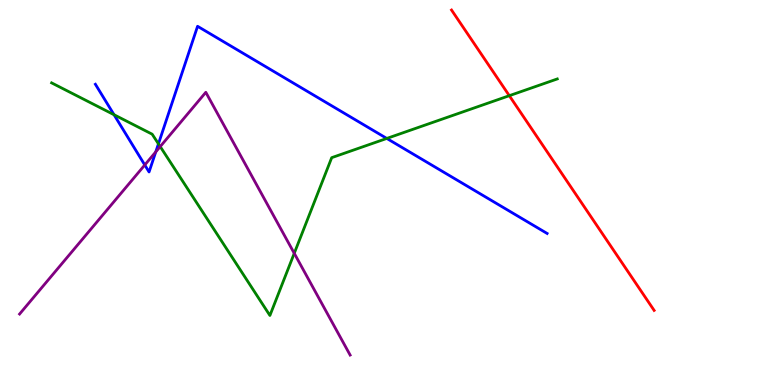[{'lines': ['blue', 'red'], 'intersections': []}, {'lines': ['green', 'red'], 'intersections': [{'x': 6.57, 'y': 7.51}]}, {'lines': ['purple', 'red'], 'intersections': []}, {'lines': ['blue', 'green'], 'intersections': [{'x': 1.47, 'y': 7.02}, {'x': 2.04, 'y': 6.26}, {'x': 4.99, 'y': 6.4}]}, {'lines': ['blue', 'purple'], 'intersections': [{'x': 1.87, 'y': 5.72}, {'x': 2.01, 'y': 6.05}]}, {'lines': ['green', 'purple'], 'intersections': [{'x': 2.07, 'y': 6.19}, {'x': 3.8, 'y': 3.42}]}]